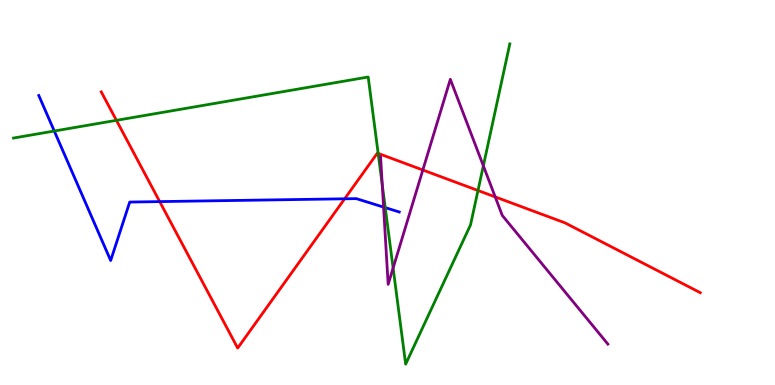[{'lines': ['blue', 'red'], 'intersections': [{'x': 2.06, 'y': 4.76}, {'x': 4.45, 'y': 4.84}]}, {'lines': ['green', 'red'], 'intersections': [{'x': 1.5, 'y': 6.87}, {'x': 4.88, 'y': 6.02}, {'x': 6.17, 'y': 5.05}]}, {'lines': ['purple', 'red'], 'intersections': [{'x': 5.46, 'y': 5.58}, {'x': 6.39, 'y': 4.89}]}, {'lines': ['blue', 'green'], 'intersections': [{'x': 0.7, 'y': 6.6}, {'x': 4.97, 'y': 4.61}]}, {'lines': ['blue', 'purple'], 'intersections': [{'x': 4.95, 'y': 4.62}]}, {'lines': ['green', 'purple'], 'intersections': [{'x': 4.93, 'y': 5.2}, {'x': 5.07, 'y': 3.04}, {'x': 6.24, 'y': 5.69}]}]